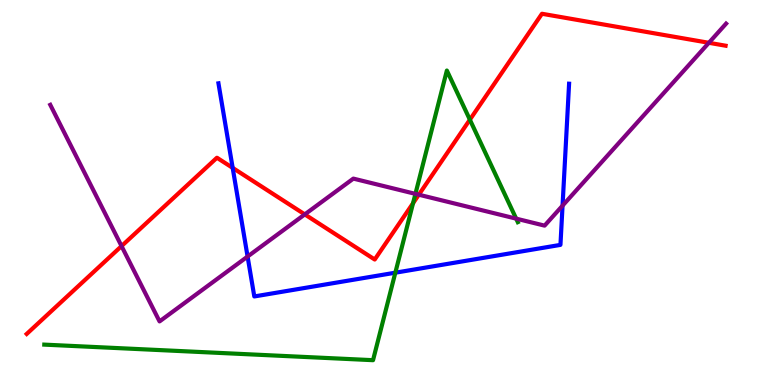[{'lines': ['blue', 'red'], 'intersections': [{'x': 3.0, 'y': 5.64}]}, {'lines': ['green', 'red'], 'intersections': [{'x': 5.33, 'y': 4.72}, {'x': 6.06, 'y': 6.89}]}, {'lines': ['purple', 'red'], 'intersections': [{'x': 1.57, 'y': 3.61}, {'x': 3.93, 'y': 4.43}, {'x': 5.4, 'y': 4.94}, {'x': 9.15, 'y': 8.89}]}, {'lines': ['blue', 'green'], 'intersections': [{'x': 5.1, 'y': 2.92}]}, {'lines': ['blue', 'purple'], 'intersections': [{'x': 3.19, 'y': 3.34}, {'x': 7.26, 'y': 4.66}]}, {'lines': ['green', 'purple'], 'intersections': [{'x': 5.36, 'y': 4.96}, {'x': 6.66, 'y': 4.32}]}]